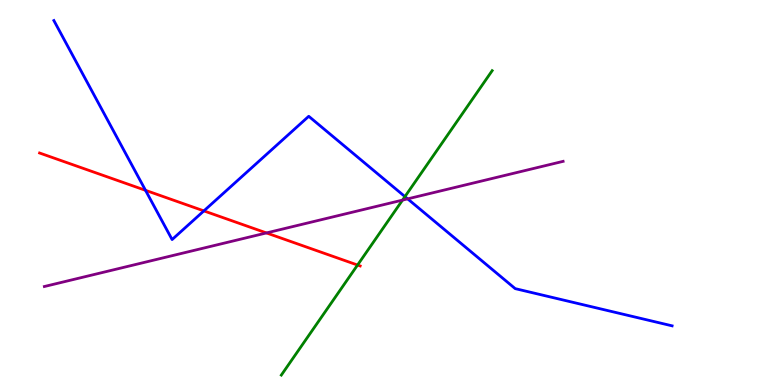[{'lines': ['blue', 'red'], 'intersections': [{'x': 1.88, 'y': 5.06}, {'x': 2.63, 'y': 4.52}]}, {'lines': ['green', 'red'], 'intersections': [{'x': 4.61, 'y': 3.12}]}, {'lines': ['purple', 'red'], 'intersections': [{'x': 3.44, 'y': 3.95}]}, {'lines': ['blue', 'green'], 'intersections': [{'x': 5.23, 'y': 4.89}]}, {'lines': ['blue', 'purple'], 'intersections': [{'x': 5.26, 'y': 4.83}]}, {'lines': ['green', 'purple'], 'intersections': [{'x': 5.19, 'y': 4.8}]}]